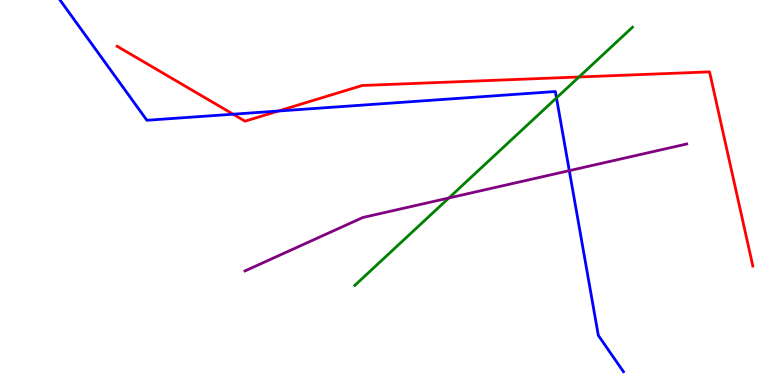[{'lines': ['blue', 'red'], 'intersections': [{'x': 3.01, 'y': 7.03}, {'x': 3.59, 'y': 7.12}]}, {'lines': ['green', 'red'], 'intersections': [{'x': 7.47, 'y': 8.0}]}, {'lines': ['purple', 'red'], 'intersections': []}, {'lines': ['blue', 'green'], 'intersections': [{'x': 7.18, 'y': 7.46}]}, {'lines': ['blue', 'purple'], 'intersections': [{'x': 7.35, 'y': 5.57}]}, {'lines': ['green', 'purple'], 'intersections': [{'x': 5.79, 'y': 4.86}]}]